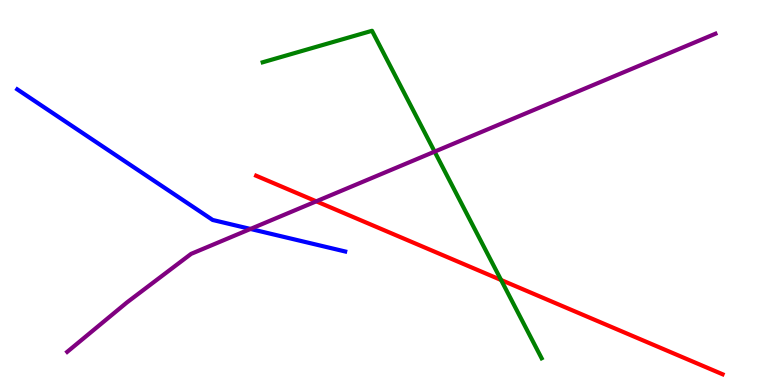[{'lines': ['blue', 'red'], 'intersections': []}, {'lines': ['green', 'red'], 'intersections': [{'x': 6.47, 'y': 2.73}]}, {'lines': ['purple', 'red'], 'intersections': [{'x': 4.08, 'y': 4.77}]}, {'lines': ['blue', 'green'], 'intersections': []}, {'lines': ['blue', 'purple'], 'intersections': [{'x': 3.23, 'y': 4.05}]}, {'lines': ['green', 'purple'], 'intersections': [{'x': 5.61, 'y': 6.06}]}]